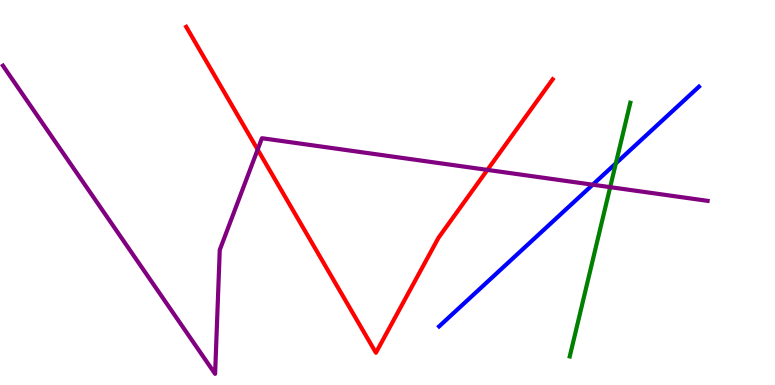[{'lines': ['blue', 'red'], 'intersections': []}, {'lines': ['green', 'red'], 'intersections': []}, {'lines': ['purple', 'red'], 'intersections': [{'x': 3.32, 'y': 6.12}, {'x': 6.29, 'y': 5.59}]}, {'lines': ['blue', 'green'], 'intersections': [{'x': 7.95, 'y': 5.76}]}, {'lines': ['blue', 'purple'], 'intersections': [{'x': 7.65, 'y': 5.2}]}, {'lines': ['green', 'purple'], 'intersections': [{'x': 7.87, 'y': 5.14}]}]